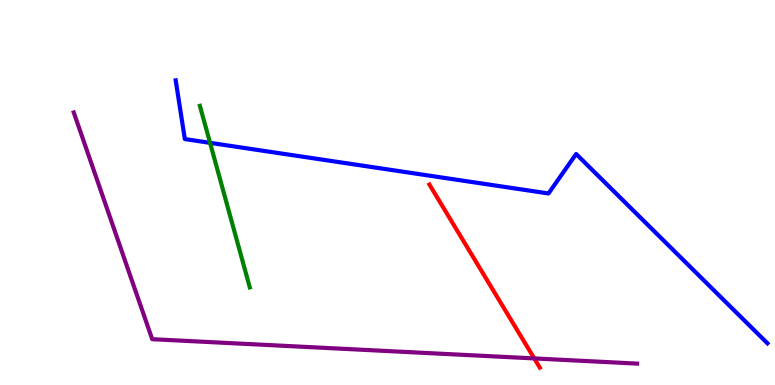[{'lines': ['blue', 'red'], 'intersections': []}, {'lines': ['green', 'red'], 'intersections': []}, {'lines': ['purple', 'red'], 'intersections': [{'x': 6.89, 'y': 0.69}]}, {'lines': ['blue', 'green'], 'intersections': [{'x': 2.71, 'y': 6.29}]}, {'lines': ['blue', 'purple'], 'intersections': []}, {'lines': ['green', 'purple'], 'intersections': []}]